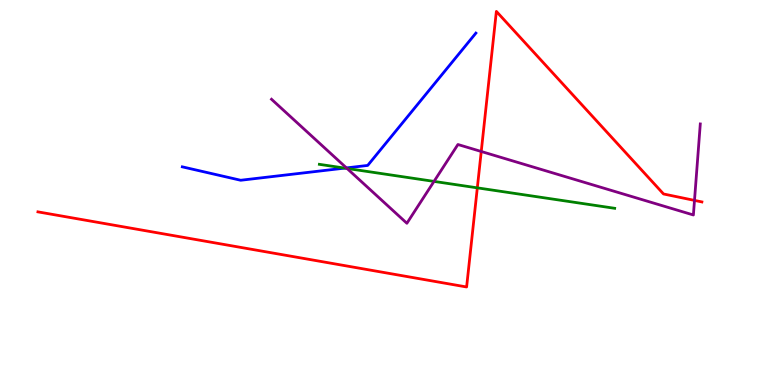[{'lines': ['blue', 'red'], 'intersections': []}, {'lines': ['green', 'red'], 'intersections': [{'x': 6.16, 'y': 5.12}]}, {'lines': ['purple', 'red'], 'intersections': [{'x': 6.21, 'y': 6.07}, {'x': 8.96, 'y': 4.79}]}, {'lines': ['blue', 'green'], 'intersections': [{'x': 4.45, 'y': 5.63}]}, {'lines': ['blue', 'purple'], 'intersections': [{'x': 4.47, 'y': 5.64}]}, {'lines': ['green', 'purple'], 'intersections': [{'x': 4.48, 'y': 5.62}, {'x': 5.6, 'y': 5.29}]}]